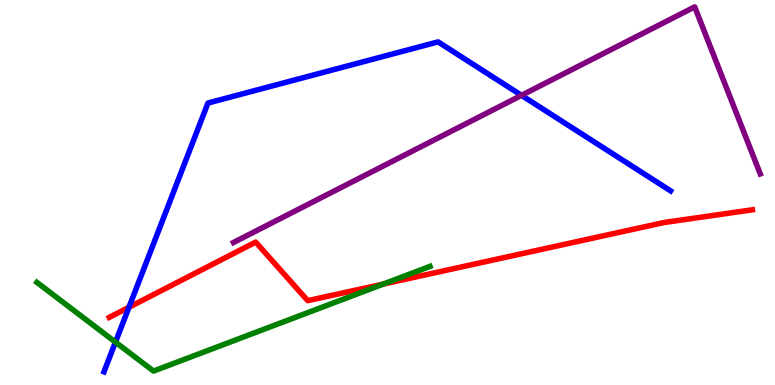[{'lines': ['blue', 'red'], 'intersections': [{'x': 1.66, 'y': 2.02}]}, {'lines': ['green', 'red'], 'intersections': [{'x': 4.94, 'y': 2.62}]}, {'lines': ['purple', 'red'], 'intersections': []}, {'lines': ['blue', 'green'], 'intersections': [{'x': 1.49, 'y': 1.11}]}, {'lines': ['blue', 'purple'], 'intersections': [{'x': 6.73, 'y': 7.52}]}, {'lines': ['green', 'purple'], 'intersections': []}]